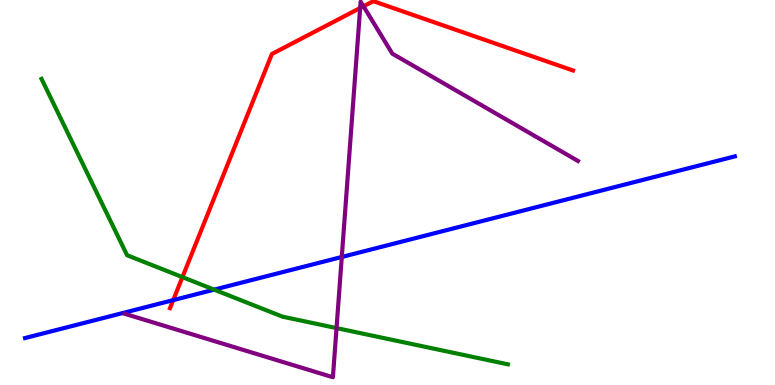[{'lines': ['blue', 'red'], 'intersections': [{'x': 2.23, 'y': 2.2}]}, {'lines': ['green', 'red'], 'intersections': [{'x': 2.35, 'y': 2.8}]}, {'lines': ['purple', 'red'], 'intersections': [{'x': 4.65, 'y': 9.79}, {'x': 4.69, 'y': 9.84}]}, {'lines': ['blue', 'green'], 'intersections': [{'x': 2.76, 'y': 2.48}]}, {'lines': ['blue', 'purple'], 'intersections': [{'x': 4.41, 'y': 3.33}]}, {'lines': ['green', 'purple'], 'intersections': [{'x': 4.34, 'y': 1.48}]}]